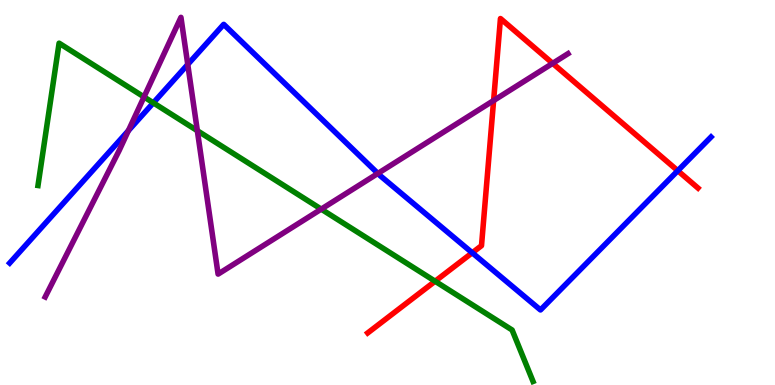[{'lines': ['blue', 'red'], 'intersections': [{'x': 6.09, 'y': 3.43}, {'x': 8.75, 'y': 5.57}]}, {'lines': ['green', 'red'], 'intersections': [{'x': 5.61, 'y': 2.7}]}, {'lines': ['purple', 'red'], 'intersections': [{'x': 6.37, 'y': 7.39}, {'x': 7.13, 'y': 8.35}]}, {'lines': ['blue', 'green'], 'intersections': [{'x': 1.98, 'y': 7.33}]}, {'lines': ['blue', 'purple'], 'intersections': [{'x': 1.66, 'y': 6.61}, {'x': 2.42, 'y': 8.33}, {'x': 4.88, 'y': 5.49}]}, {'lines': ['green', 'purple'], 'intersections': [{'x': 1.86, 'y': 7.48}, {'x': 2.55, 'y': 6.61}, {'x': 4.14, 'y': 4.57}]}]